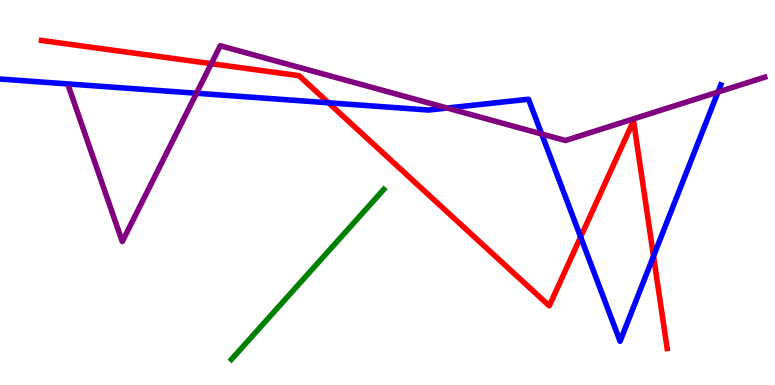[{'lines': ['blue', 'red'], 'intersections': [{'x': 4.24, 'y': 7.33}, {'x': 7.49, 'y': 3.84}, {'x': 8.43, 'y': 3.35}]}, {'lines': ['green', 'red'], 'intersections': []}, {'lines': ['purple', 'red'], 'intersections': [{'x': 2.73, 'y': 8.35}]}, {'lines': ['blue', 'green'], 'intersections': []}, {'lines': ['blue', 'purple'], 'intersections': [{'x': 2.54, 'y': 7.58}, {'x': 5.77, 'y': 7.19}, {'x': 6.99, 'y': 6.52}, {'x': 9.26, 'y': 7.61}]}, {'lines': ['green', 'purple'], 'intersections': []}]